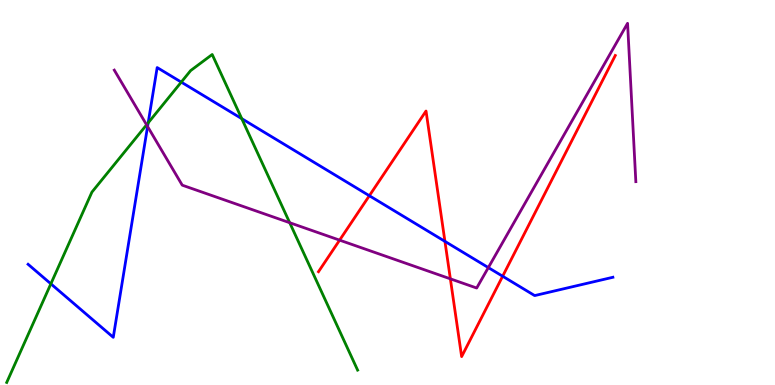[{'lines': ['blue', 'red'], 'intersections': [{'x': 4.77, 'y': 4.92}, {'x': 5.74, 'y': 3.73}, {'x': 6.49, 'y': 2.83}]}, {'lines': ['green', 'red'], 'intersections': []}, {'lines': ['purple', 'red'], 'intersections': [{'x': 4.38, 'y': 3.76}, {'x': 5.81, 'y': 2.76}]}, {'lines': ['blue', 'green'], 'intersections': [{'x': 0.656, 'y': 2.63}, {'x': 1.91, 'y': 6.81}, {'x': 2.34, 'y': 7.87}, {'x': 3.12, 'y': 6.92}]}, {'lines': ['blue', 'purple'], 'intersections': [{'x': 1.9, 'y': 6.71}, {'x': 6.3, 'y': 3.05}]}, {'lines': ['green', 'purple'], 'intersections': [{'x': 1.89, 'y': 6.76}, {'x': 3.74, 'y': 4.22}]}]